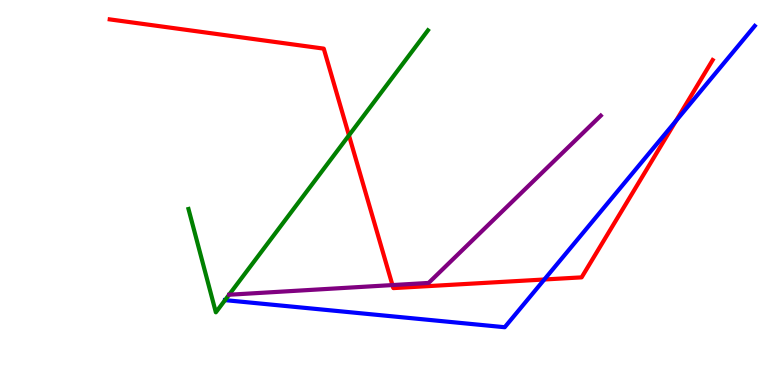[{'lines': ['blue', 'red'], 'intersections': [{'x': 7.02, 'y': 2.74}, {'x': 8.72, 'y': 6.86}]}, {'lines': ['green', 'red'], 'intersections': [{'x': 4.5, 'y': 6.48}]}, {'lines': ['purple', 'red'], 'intersections': [{'x': 5.06, 'y': 2.6}]}, {'lines': ['blue', 'green'], 'intersections': [{'x': 2.9, 'y': 2.2}]}, {'lines': ['blue', 'purple'], 'intersections': []}, {'lines': ['green', 'purple'], 'intersections': []}]